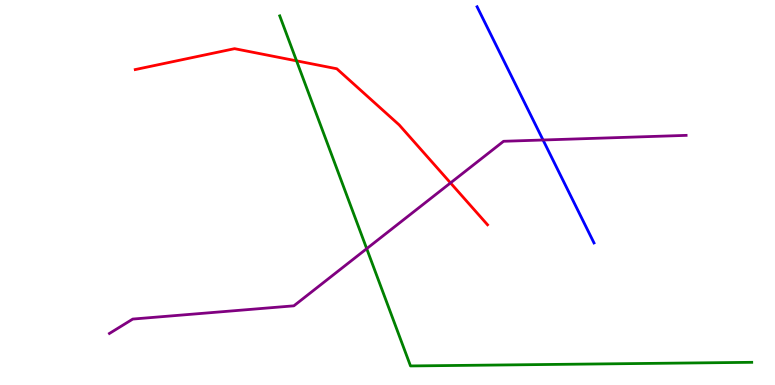[{'lines': ['blue', 'red'], 'intersections': []}, {'lines': ['green', 'red'], 'intersections': [{'x': 3.83, 'y': 8.42}]}, {'lines': ['purple', 'red'], 'intersections': [{'x': 5.81, 'y': 5.25}]}, {'lines': ['blue', 'green'], 'intersections': []}, {'lines': ['blue', 'purple'], 'intersections': [{'x': 7.01, 'y': 6.36}]}, {'lines': ['green', 'purple'], 'intersections': [{'x': 4.73, 'y': 3.54}]}]